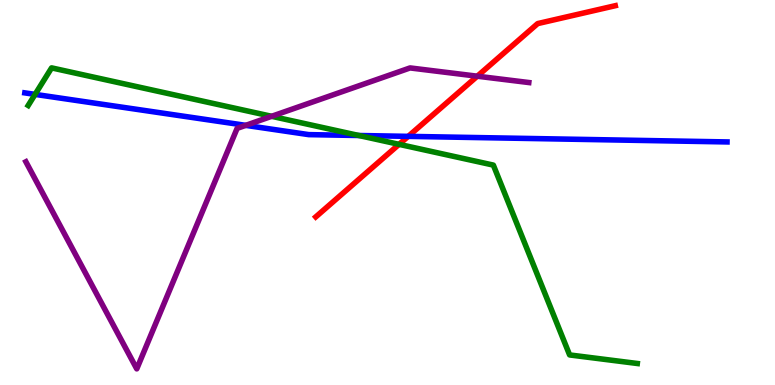[{'lines': ['blue', 'red'], 'intersections': [{'x': 5.27, 'y': 6.46}]}, {'lines': ['green', 'red'], 'intersections': [{'x': 5.15, 'y': 6.25}]}, {'lines': ['purple', 'red'], 'intersections': [{'x': 6.16, 'y': 8.02}]}, {'lines': ['blue', 'green'], 'intersections': [{'x': 0.453, 'y': 7.55}, {'x': 4.63, 'y': 6.48}]}, {'lines': ['blue', 'purple'], 'intersections': [{'x': 3.17, 'y': 6.74}]}, {'lines': ['green', 'purple'], 'intersections': [{'x': 3.5, 'y': 6.98}]}]